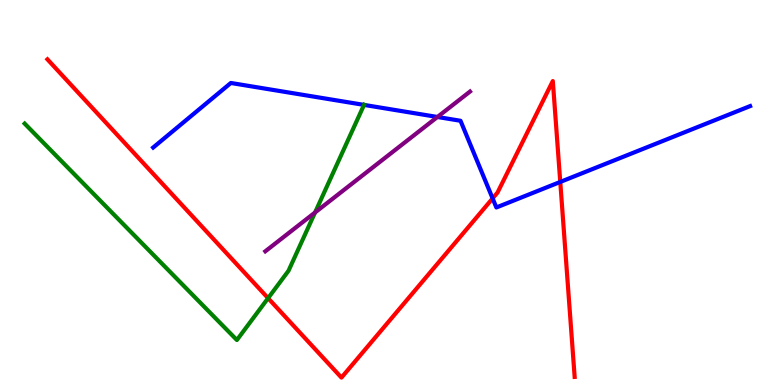[{'lines': ['blue', 'red'], 'intersections': [{'x': 6.36, 'y': 4.85}, {'x': 7.23, 'y': 5.27}]}, {'lines': ['green', 'red'], 'intersections': [{'x': 3.46, 'y': 2.26}]}, {'lines': ['purple', 'red'], 'intersections': []}, {'lines': ['blue', 'green'], 'intersections': [{'x': 4.7, 'y': 7.28}]}, {'lines': ['blue', 'purple'], 'intersections': [{'x': 5.64, 'y': 6.96}]}, {'lines': ['green', 'purple'], 'intersections': [{'x': 4.07, 'y': 4.48}]}]